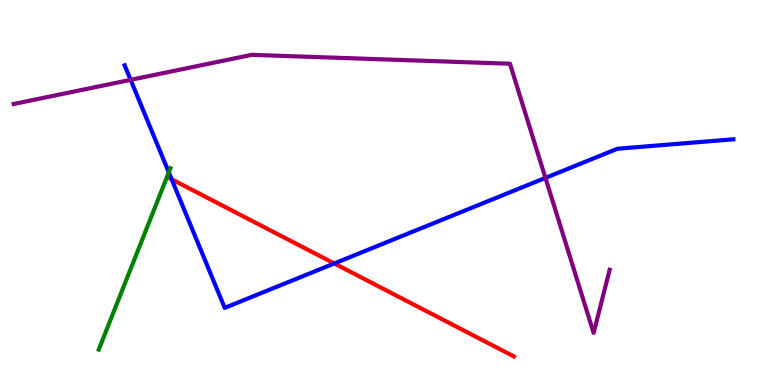[{'lines': ['blue', 'red'], 'intersections': [{'x': 2.22, 'y': 5.34}, {'x': 4.31, 'y': 3.16}]}, {'lines': ['green', 'red'], 'intersections': []}, {'lines': ['purple', 'red'], 'intersections': []}, {'lines': ['blue', 'green'], 'intersections': [{'x': 2.18, 'y': 5.52}]}, {'lines': ['blue', 'purple'], 'intersections': [{'x': 1.69, 'y': 7.93}, {'x': 7.04, 'y': 5.38}]}, {'lines': ['green', 'purple'], 'intersections': []}]